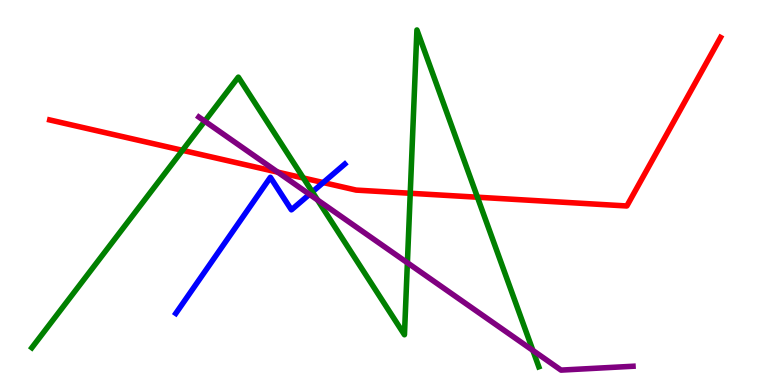[{'lines': ['blue', 'red'], 'intersections': [{'x': 4.17, 'y': 5.26}]}, {'lines': ['green', 'red'], 'intersections': [{'x': 2.35, 'y': 6.1}, {'x': 3.91, 'y': 5.38}, {'x': 5.29, 'y': 4.98}, {'x': 6.16, 'y': 4.88}]}, {'lines': ['purple', 'red'], 'intersections': [{'x': 3.58, 'y': 5.53}]}, {'lines': ['blue', 'green'], 'intersections': [{'x': 4.03, 'y': 5.02}]}, {'lines': ['blue', 'purple'], 'intersections': [{'x': 3.99, 'y': 4.95}]}, {'lines': ['green', 'purple'], 'intersections': [{'x': 2.64, 'y': 6.85}, {'x': 4.1, 'y': 4.81}, {'x': 5.26, 'y': 3.18}, {'x': 6.88, 'y': 0.898}]}]